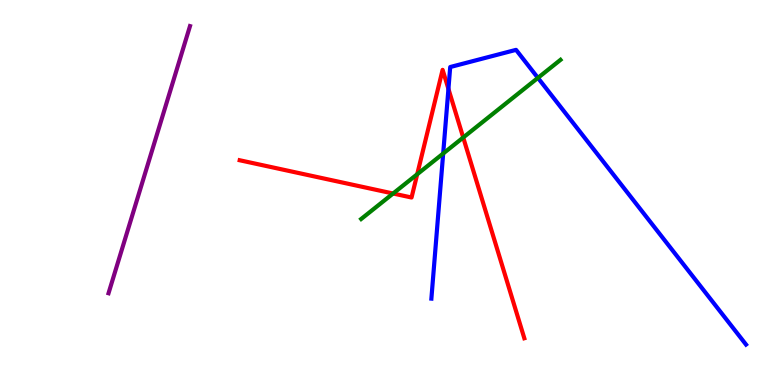[{'lines': ['blue', 'red'], 'intersections': [{'x': 5.79, 'y': 7.69}]}, {'lines': ['green', 'red'], 'intersections': [{'x': 5.07, 'y': 4.97}, {'x': 5.38, 'y': 5.47}, {'x': 5.98, 'y': 6.43}]}, {'lines': ['purple', 'red'], 'intersections': []}, {'lines': ['blue', 'green'], 'intersections': [{'x': 5.72, 'y': 6.01}, {'x': 6.94, 'y': 7.98}]}, {'lines': ['blue', 'purple'], 'intersections': []}, {'lines': ['green', 'purple'], 'intersections': []}]